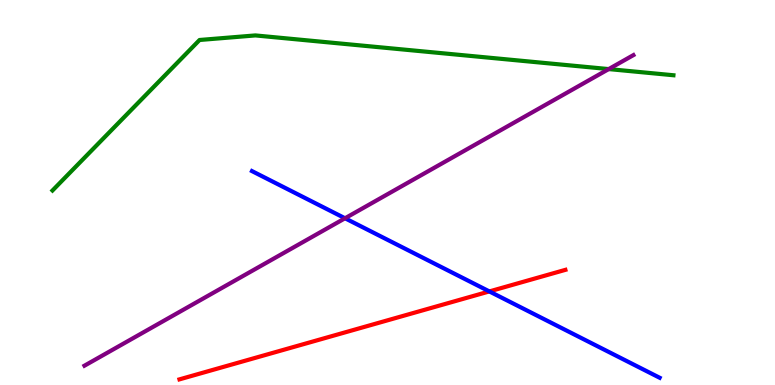[{'lines': ['blue', 'red'], 'intersections': [{'x': 6.31, 'y': 2.43}]}, {'lines': ['green', 'red'], 'intersections': []}, {'lines': ['purple', 'red'], 'intersections': []}, {'lines': ['blue', 'green'], 'intersections': []}, {'lines': ['blue', 'purple'], 'intersections': [{'x': 4.45, 'y': 4.33}]}, {'lines': ['green', 'purple'], 'intersections': [{'x': 7.85, 'y': 8.21}]}]